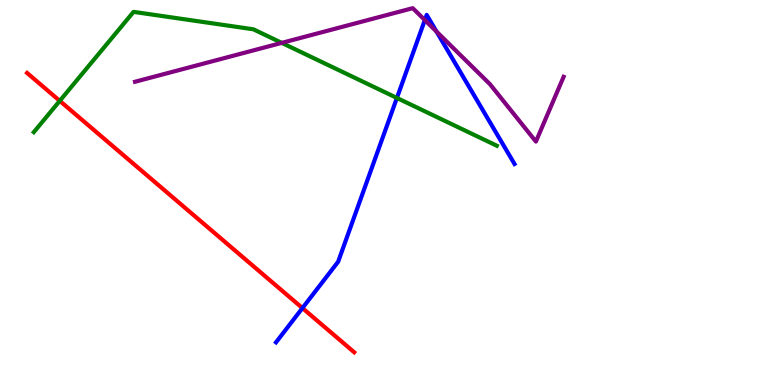[{'lines': ['blue', 'red'], 'intersections': [{'x': 3.9, 'y': 2.0}]}, {'lines': ['green', 'red'], 'intersections': [{'x': 0.771, 'y': 7.38}]}, {'lines': ['purple', 'red'], 'intersections': []}, {'lines': ['blue', 'green'], 'intersections': [{'x': 5.12, 'y': 7.46}]}, {'lines': ['blue', 'purple'], 'intersections': [{'x': 5.48, 'y': 9.48}, {'x': 5.63, 'y': 9.18}]}, {'lines': ['green', 'purple'], 'intersections': [{'x': 3.64, 'y': 8.89}]}]